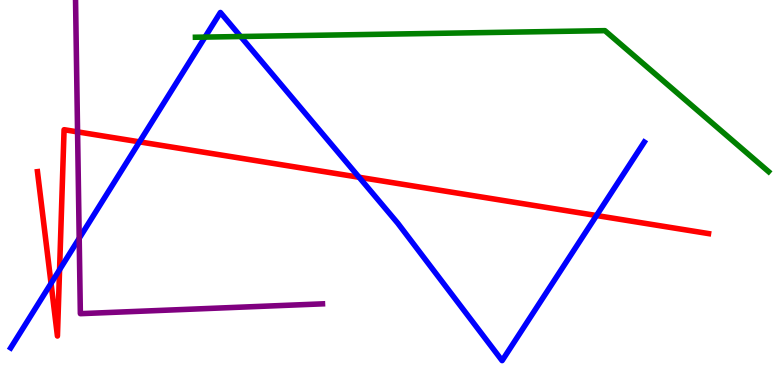[{'lines': ['blue', 'red'], 'intersections': [{'x': 0.659, 'y': 2.64}, {'x': 0.769, 'y': 2.99}, {'x': 1.8, 'y': 6.32}, {'x': 4.63, 'y': 5.4}, {'x': 7.7, 'y': 4.4}]}, {'lines': ['green', 'red'], 'intersections': []}, {'lines': ['purple', 'red'], 'intersections': [{'x': 1.0, 'y': 6.57}]}, {'lines': ['blue', 'green'], 'intersections': [{'x': 2.65, 'y': 9.04}, {'x': 3.1, 'y': 9.05}]}, {'lines': ['blue', 'purple'], 'intersections': [{'x': 1.02, 'y': 3.81}]}, {'lines': ['green', 'purple'], 'intersections': []}]